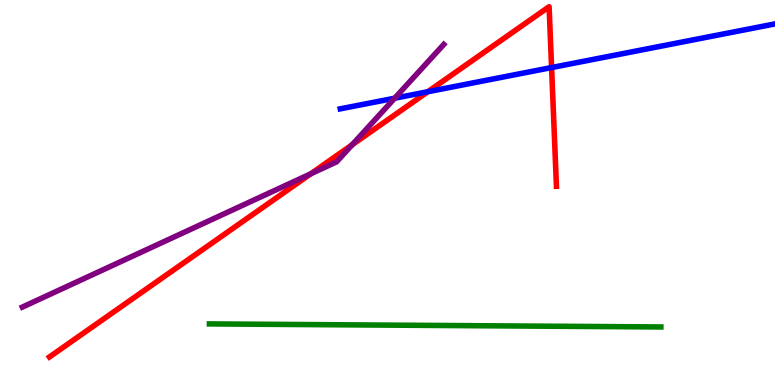[{'lines': ['blue', 'red'], 'intersections': [{'x': 5.52, 'y': 7.62}, {'x': 7.12, 'y': 8.25}]}, {'lines': ['green', 'red'], 'intersections': []}, {'lines': ['purple', 'red'], 'intersections': [{'x': 4.01, 'y': 5.49}, {'x': 4.54, 'y': 6.24}]}, {'lines': ['blue', 'green'], 'intersections': []}, {'lines': ['blue', 'purple'], 'intersections': [{'x': 5.09, 'y': 7.45}]}, {'lines': ['green', 'purple'], 'intersections': []}]